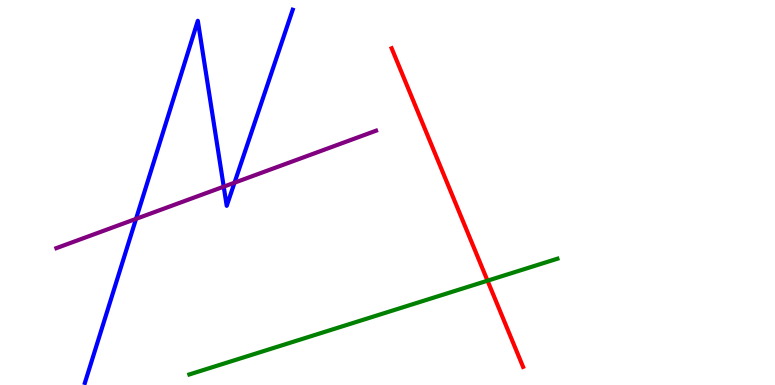[{'lines': ['blue', 'red'], 'intersections': []}, {'lines': ['green', 'red'], 'intersections': [{'x': 6.29, 'y': 2.71}]}, {'lines': ['purple', 'red'], 'intersections': []}, {'lines': ['blue', 'green'], 'intersections': []}, {'lines': ['blue', 'purple'], 'intersections': [{'x': 1.76, 'y': 4.32}, {'x': 2.89, 'y': 5.15}, {'x': 3.03, 'y': 5.25}]}, {'lines': ['green', 'purple'], 'intersections': []}]